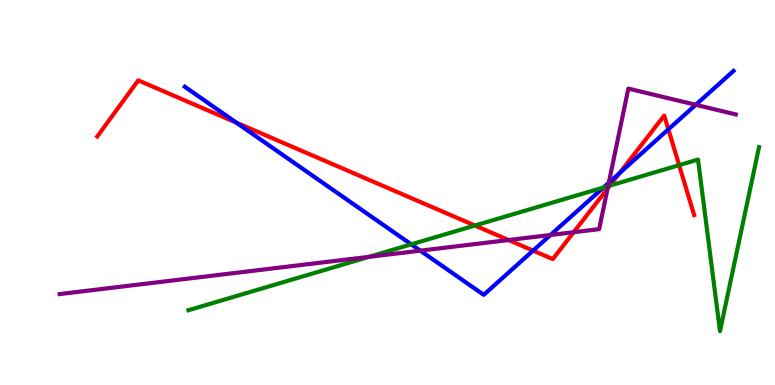[{'lines': ['blue', 'red'], 'intersections': [{'x': 3.05, 'y': 6.81}, {'x': 6.88, 'y': 3.49}, {'x': 7.99, 'y': 5.5}, {'x': 8.62, 'y': 6.64}]}, {'lines': ['green', 'red'], 'intersections': [{'x': 6.13, 'y': 4.14}, {'x': 7.87, 'y': 5.18}, {'x': 8.76, 'y': 5.71}]}, {'lines': ['purple', 'red'], 'intersections': [{'x': 6.56, 'y': 3.77}, {'x': 7.4, 'y': 3.97}, {'x': 7.84, 'y': 5.1}]}, {'lines': ['blue', 'green'], 'intersections': [{'x': 5.31, 'y': 3.65}, {'x': 7.79, 'y': 5.13}]}, {'lines': ['blue', 'purple'], 'intersections': [{'x': 5.42, 'y': 3.49}, {'x': 7.1, 'y': 3.9}, {'x': 7.86, 'y': 5.25}, {'x': 8.98, 'y': 7.28}]}, {'lines': ['green', 'purple'], 'intersections': [{'x': 4.76, 'y': 3.33}, {'x': 7.85, 'y': 5.16}]}]